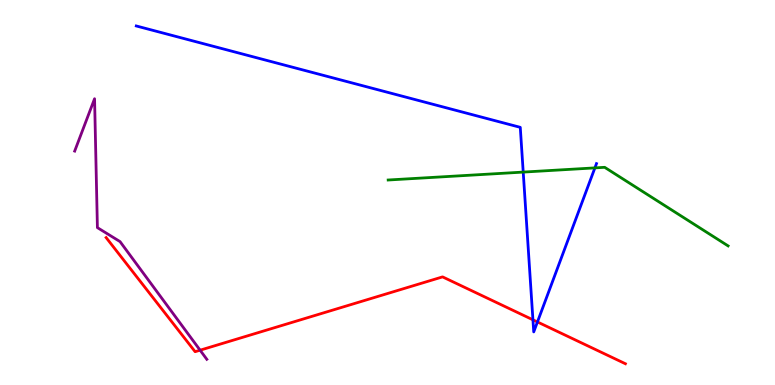[{'lines': ['blue', 'red'], 'intersections': [{'x': 6.88, 'y': 1.69}, {'x': 6.93, 'y': 1.64}]}, {'lines': ['green', 'red'], 'intersections': []}, {'lines': ['purple', 'red'], 'intersections': [{'x': 2.58, 'y': 0.904}]}, {'lines': ['blue', 'green'], 'intersections': [{'x': 6.75, 'y': 5.53}, {'x': 7.68, 'y': 5.64}]}, {'lines': ['blue', 'purple'], 'intersections': []}, {'lines': ['green', 'purple'], 'intersections': []}]